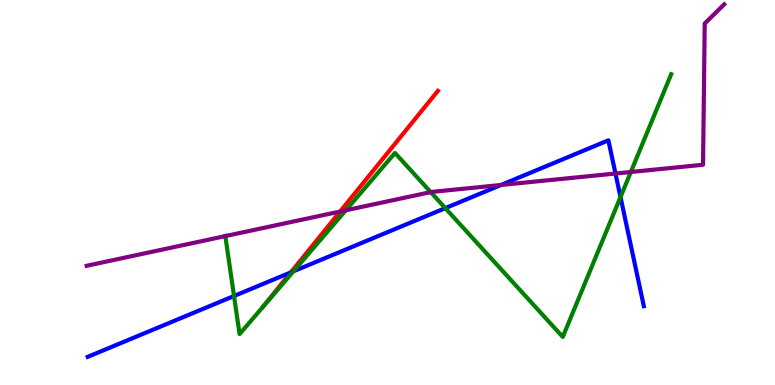[{'lines': ['blue', 'red'], 'intersections': [{'x': 3.75, 'y': 2.92}]}, {'lines': ['green', 'red'], 'intersections': []}, {'lines': ['purple', 'red'], 'intersections': [{'x': 4.39, 'y': 4.51}]}, {'lines': ['blue', 'green'], 'intersections': [{'x': 3.02, 'y': 2.31}, {'x': 3.79, 'y': 2.95}, {'x': 5.75, 'y': 4.59}, {'x': 8.01, 'y': 4.88}]}, {'lines': ['blue', 'purple'], 'intersections': [{'x': 6.46, 'y': 5.2}, {'x': 7.94, 'y': 5.49}]}, {'lines': ['green', 'purple'], 'intersections': [{'x': 2.91, 'y': 3.87}, {'x': 4.46, 'y': 4.54}, {'x': 5.56, 'y': 5.01}, {'x': 8.14, 'y': 5.53}]}]